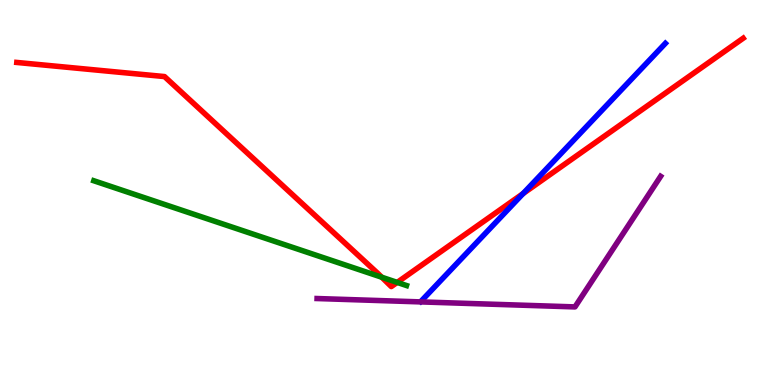[{'lines': ['blue', 'red'], 'intersections': [{'x': 6.75, 'y': 4.97}]}, {'lines': ['green', 'red'], 'intersections': [{'x': 4.93, 'y': 2.8}, {'x': 5.13, 'y': 2.66}]}, {'lines': ['purple', 'red'], 'intersections': []}, {'lines': ['blue', 'green'], 'intersections': []}, {'lines': ['blue', 'purple'], 'intersections': []}, {'lines': ['green', 'purple'], 'intersections': []}]